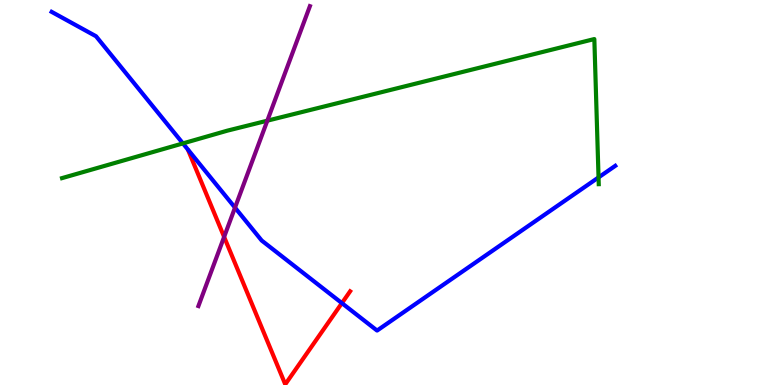[{'lines': ['blue', 'red'], 'intersections': [{'x': 4.41, 'y': 2.13}]}, {'lines': ['green', 'red'], 'intersections': []}, {'lines': ['purple', 'red'], 'intersections': [{'x': 2.89, 'y': 3.85}]}, {'lines': ['blue', 'green'], 'intersections': [{'x': 2.36, 'y': 6.28}, {'x': 7.72, 'y': 5.39}]}, {'lines': ['blue', 'purple'], 'intersections': [{'x': 3.03, 'y': 4.61}]}, {'lines': ['green', 'purple'], 'intersections': [{'x': 3.45, 'y': 6.87}]}]